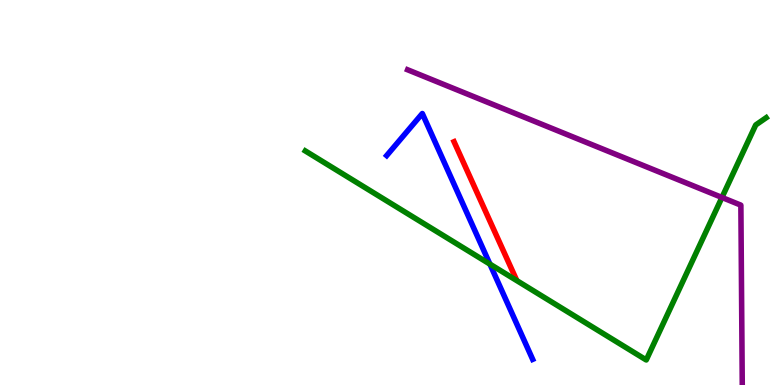[{'lines': ['blue', 'red'], 'intersections': []}, {'lines': ['green', 'red'], 'intersections': []}, {'lines': ['purple', 'red'], 'intersections': []}, {'lines': ['blue', 'green'], 'intersections': [{'x': 6.32, 'y': 3.14}]}, {'lines': ['blue', 'purple'], 'intersections': []}, {'lines': ['green', 'purple'], 'intersections': [{'x': 9.32, 'y': 4.87}]}]